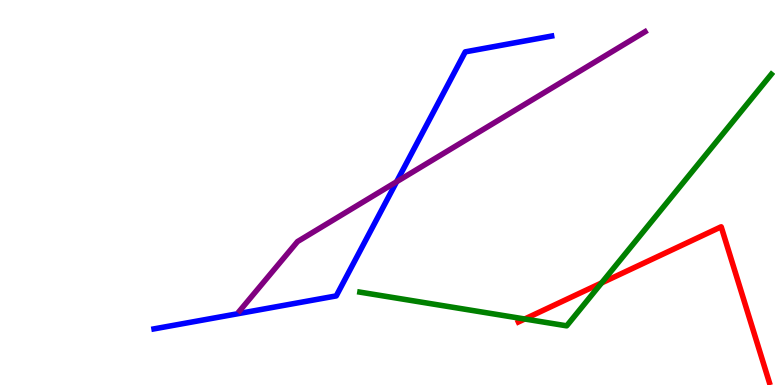[{'lines': ['blue', 'red'], 'intersections': []}, {'lines': ['green', 'red'], 'intersections': [{'x': 6.77, 'y': 1.71}, {'x': 7.76, 'y': 2.65}]}, {'lines': ['purple', 'red'], 'intersections': []}, {'lines': ['blue', 'green'], 'intersections': []}, {'lines': ['blue', 'purple'], 'intersections': [{'x': 5.12, 'y': 5.28}]}, {'lines': ['green', 'purple'], 'intersections': []}]